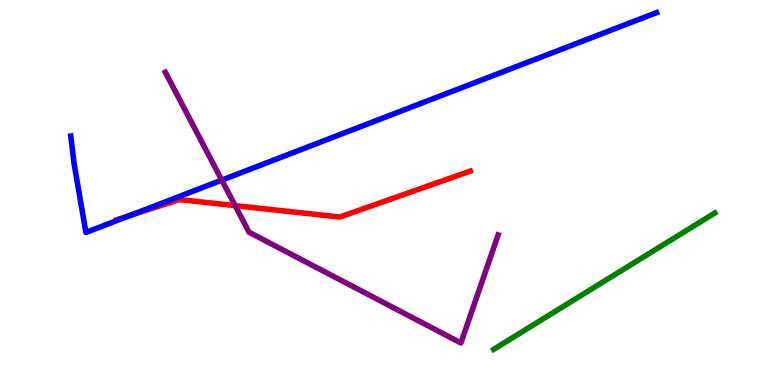[{'lines': ['blue', 'red'], 'intersections': [{'x': 1.68, 'y': 4.4}]}, {'lines': ['green', 'red'], 'intersections': []}, {'lines': ['purple', 'red'], 'intersections': [{'x': 3.03, 'y': 4.66}]}, {'lines': ['blue', 'green'], 'intersections': []}, {'lines': ['blue', 'purple'], 'intersections': [{'x': 2.86, 'y': 5.32}]}, {'lines': ['green', 'purple'], 'intersections': []}]